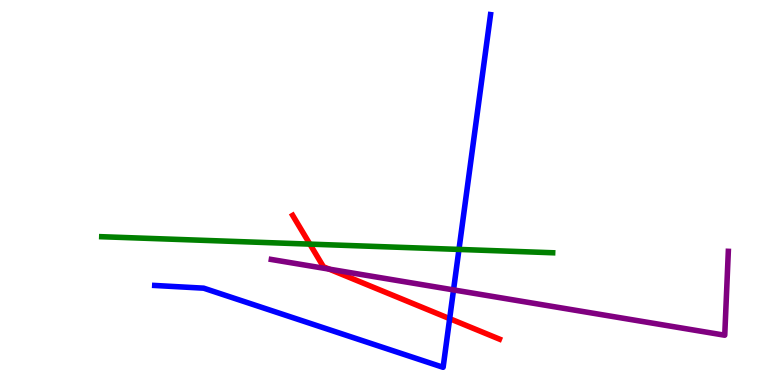[{'lines': ['blue', 'red'], 'intersections': [{'x': 5.8, 'y': 1.72}]}, {'lines': ['green', 'red'], 'intersections': [{'x': 4.0, 'y': 3.66}]}, {'lines': ['purple', 'red'], 'intersections': [{'x': 4.25, 'y': 3.01}]}, {'lines': ['blue', 'green'], 'intersections': [{'x': 5.92, 'y': 3.52}]}, {'lines': ['blue', 'purple'], 'intersections': [{'x': 5.85, 'y': 2.47}]}, {'lines': ['green', 'purple'], 'intersections': []}]